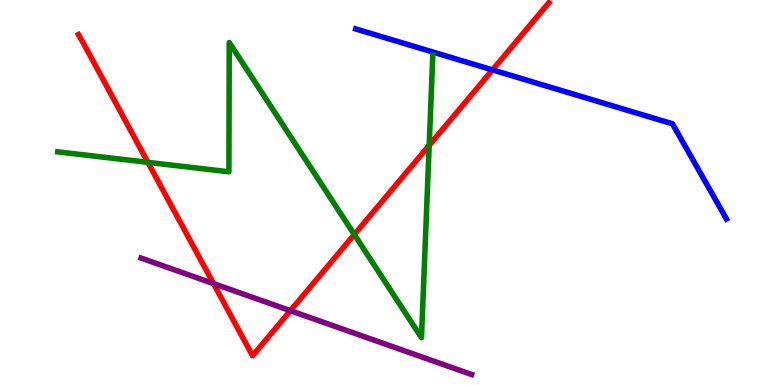[{'lines': ['blue', 'red'], 'intersections': [{'x': 6.35, 'y': 8.18}]}, {'lines': ['green', 'red'], 'intersections': [{'x': 1.91, 'y': 5.78}, {'x': 4.57, 'y': 3.91}, {'x': 5.54, 'y': 6.23}]}, {'lines': ['purple', 'red'], 'intersections': [{'x': 2.75, 'y': 2.63}, {'x': 3.75, 'y': 1.93}]}, {'lines': ['blue', 'green'], 'intersections': []}, {'lines': ['blue', 'purple'], 'intersections': []}, {'lines': ['green', 'purple'], 'intersections': []}]